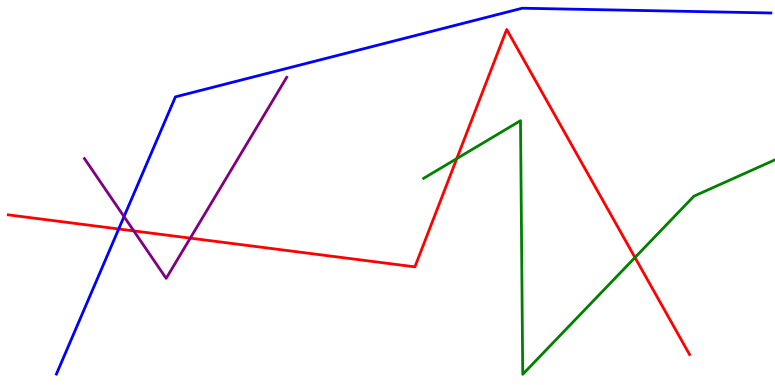[{'lines': ['blue', 'red'], 'intersections': [{'x': 1.53, 'y': 4.05}]}, {'lines': ['green', 'red'], 'intersections': [{'x': 5.89, 'y': 5.88}, {'x': 8.19, 'y': 3.31}]}, {'lines': ['purple', 'red'], 'intersections': [{'x': 1.73, 'y': 4.0}, {'x': 2.46, 'y': 3.81}]}, {'lines': ['blue', 'green'], 'intersections': []}, {'lines': ['blue', 'purple'], 'intersections': [{'x': 1.6, 'y': 4.37}]}, {'lines': ['green', 'purple'], 'intersections': []}]